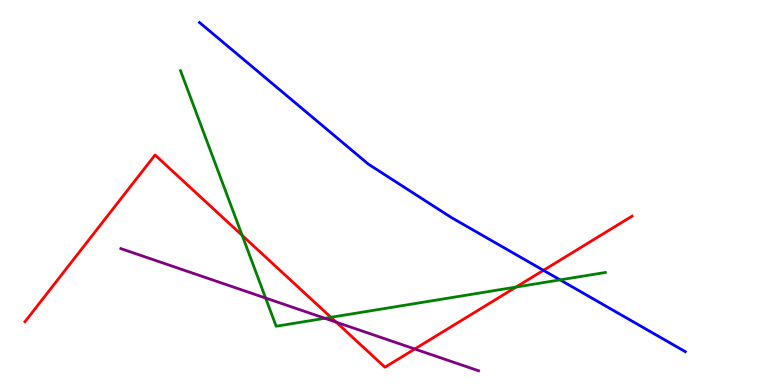[{'lines': ['blue', 'red'], 'intersections': [{'x': 7.01, 'y': 2.98}]}, {'lines': ['green', 'red'], 'intersections': [{'x': 3.12, 'y': 3.89}, {'x': 4.27, 'y': 1.76}, {'x': 6.66, 'y': 2.54}]}, {'lines': ['purple', 'red'], 'intersections': [{'x': 4.34, 'y': 1.63}, {'x': 5.35, 'y': 0.935}]}, {'lines': ['blue', 'green'], 'intersections': [{'x': 7.23, 'y': 2.73}]}, {'lines': ['blue', 'purple'], 'intersections': []}, {'lines': ['green', 'purple'], 'intersections': [{'x': 3.43, 'y': 2.26}, {'x': 4.19, 'y': 1.73}]}]